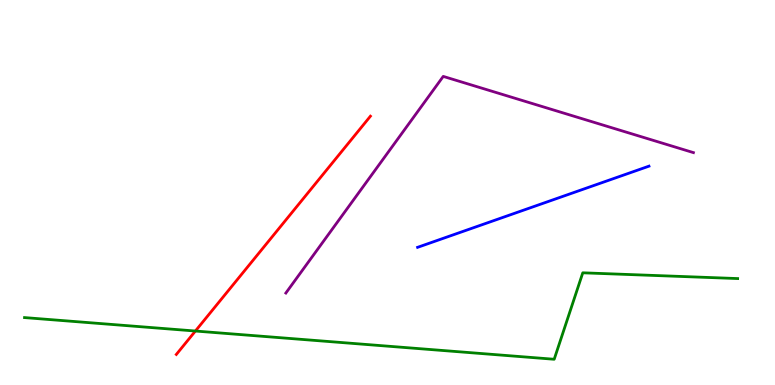[{'lines': ['blue', 'red'], 'intersections': []}, {'lines': ['green', 'red'], 'intersections': [{'x': 2.52, 'y': 1.4}]}, {'lines': ['purple', 'red'], 'intersections': []}, {'lines': ['blue', 'green'], 'intersections': []}, {'lines': ['blue', 'purple'], 'intersections': []}, {'lines': ['green', 'purple'], 'intersections': []}]